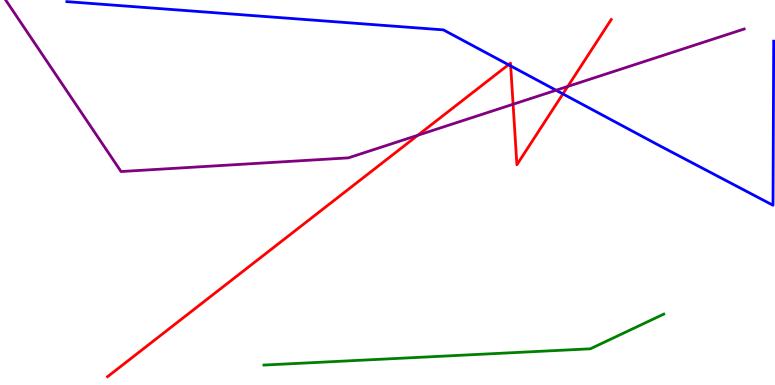[{'lines': ['blue', 'red'], 'intersections': [{'x': 6.56, 'y': 8.32}, {'x': 6.59, 'y': 8.29}, {'x': 7.26, 'y': 7.56}]}, {'lines': ['green', 'red'], 'intersections': []}, {'lines': ['purple', 'red'], 'intersections': [{'x': 5.39, 'y': 6.49}, {'x': 6.62, 'y': 7.29}, {'x': 7.33, 'y': 7.75}]}, {'lines': ['blue', 'green'], 'intersections': []}, {'lines': ['blue', 'purple'], 'intersections': [{'x': 7.18, 'y': 7.66}]}, {'lines': ['green', 'purple'], 'intersections': []}]